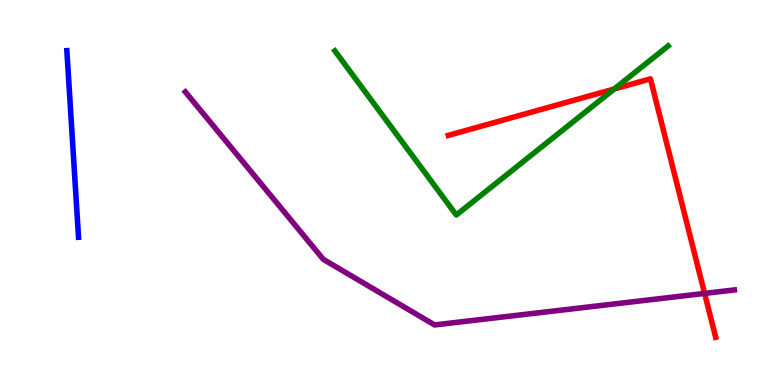[{'lines': ['blue', 'red'], 'intersections': []}, {'lines': ['green', 'red'], 'intersections': [{'x': 7.92, 'y': 7.69}]}, {'lines': ['purple', 'red'], 'intersections': [{'x': 9.09, 'y': 2.38}]}, {'lines': ['blue', 'green'], 'intersections': []}, {'lines': ['blue', 'purple'], 'intersections': []}, {'lines': ['green', 'purple'], 'intersections': []}]